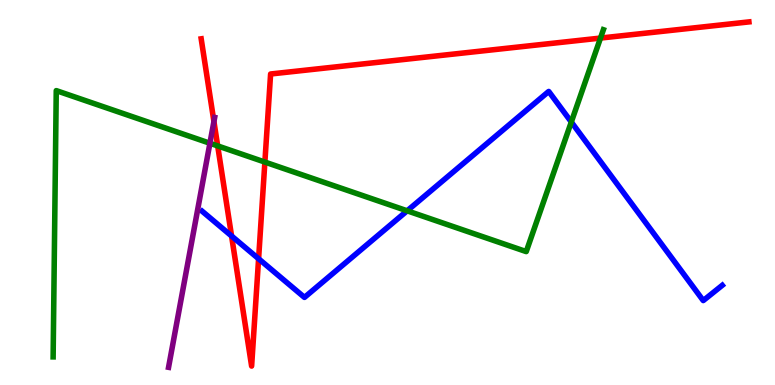[{'lines': ['blue', 'red'], 'intersections': [{'x': 2.99, 'y': 3.87}, {'x': 3.34, 'y': 3.28}]}, {'lines': ['green', 'red'], 'intersections': [{'x': 2.81, 'y': 6.21}, {'x': 3.42, 'y': 5.79}, {'x': 7.75, 'y': 9.01}]}, {'lines': ['purple', 'red'], 'intersections': [{'x': 2.76, 'y': 6.84}]}, {'lines': ['blue', 'green'], 'intersections': [{'x': 5.25, 'y': 4.52}, {'x': 7.37, 'y': 6.83}]}, {'lines': ['blue', 'purple'], 'intersections': []}, {'lines': ['green', 'purple'], 'intersections': [{'x': 2.71, 'y': 6.28}]}]